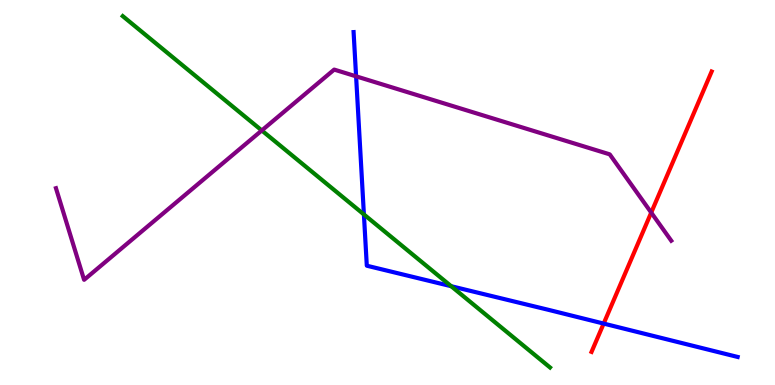[{'lines': ['blue', 'red'], 'intersections': [{'x': 7.79, 'y': 1.6}]}, {'lines': ['green', 'red'], 'intersections': []}, {'lines': ['purple', 'red'], 'intersections': [{'x': 8.4, 'y': 4.48}]}, {'lines': ['blue', 'green'], 'intersections': [{'x': 4.7, 'y': 4.43}, {'x': 5.82, 'y': 2.57}]}, {'lines': ['blue', 'purple'], 'intersections': [{'x': 4.59, 'y': 8.02}]}, {'lines': ['green', 'purple'], 'intersections': [{'x': 3.38, 'y': 6.61}]}]